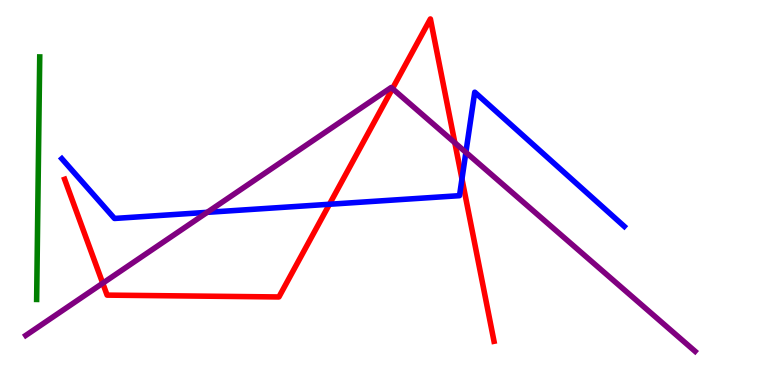[{'lines': ['blue', 'red'], 'intersections': [{'x': 4.25, 'y': 4.69}, {'x': 5.96, 'y': 5.35}]}, {'lines': ['green', 'red'], 'intersections': []}, {'lines': ['purple', 'red'], 'intersections': [{'x': 1.33, 'y': 2.64}, {'x': 5.06, 'y': 7.7}, {'x': 5.87, 'y': 6.29}]}, {'lines': ['blue', 'green'], 'intersections': []}, {'lines': ['blue', 'purple'], 'intersections': [{'x': 2.67, 'y': 4.48}, {'x': 6.01, 'y': 6.04}]}, {'lines': ['green', 'purple'], 'intersections': []}]